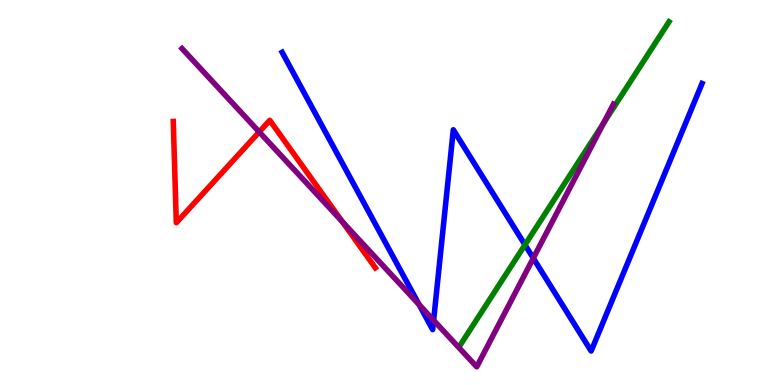[{'lines': ['blue', 'red'], 'intersections': []}, {'lines': ['green', 'red'], 'intersections': []}, {'lines': ['purple', 'red'], 'intersections': [{'x': 3.34, 'y': 6.57}, {'x': 4.42, 'y': 4.24}]}, {'lines': ['blue', 'green'], 'intersections': [{'x': 6.77, 'y': 3.64}]}, {'lines': ['blue', 'purple'], 'intersections': [{'x': 5.41, 'y': 2.09}, {'x': 5.6, 'y': 1.68}, {'x': 6.88, 'y': 3.29}]}, {'lines': ['green', 'purple'], 'intersections': [{'x': 7.79, 'y': 6.8}]}]